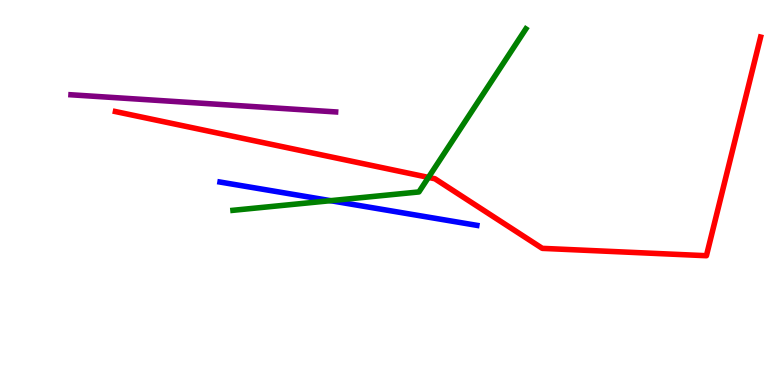[{'lines': ['blue', 'red'], 'intersections': []}, {'lines': ['green', 'red'], 'intersections': [{'x': 5.53, 'y': 5.39}]}, {'lines': ['purple', 'red'], 'intersections': []}, {'lines': ['blue', 'green'], 'intersections': [{'x': 4.26, 'y': 4.79}]}, {'lines': ['blue', 'purple'], 'intersections': []}, {'lines': ['green', 'purple'], 'intersections': []}]